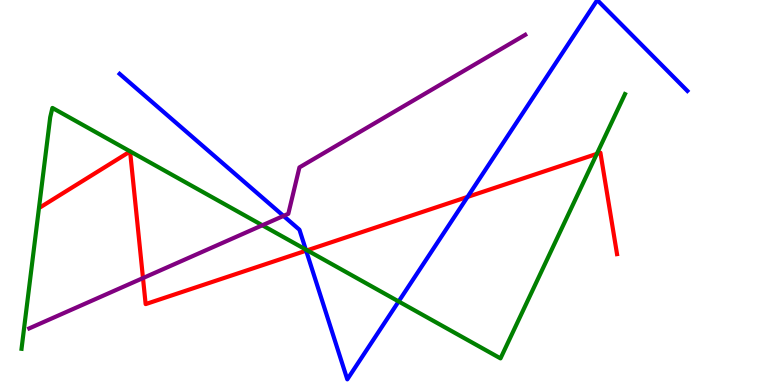[{'lines': ['blue', 'red'], 'intersections': [{'x': 3.95, 'y': 3.49}, {'x': 6.03, 'y': 4.89}]}, {'lines': ['green', 'red'], 'intersections': [{'x': 3.96, 'y': 3.5}, {'x': 7.7, 'y': 6.0}]}, {'lines': ['purple', 'red'], 'intersections': [{'x': 1.84, 'y': 2.78}]}, {'lines': ['blue', 'green'], 'intersections': [{'x': 3.95, 'y': 3.52}, {'x': 5.14, 'y': 2.17}]}, {'lines': ['blue', 'purple'], 'intersections': [{'x': 3.66, 'y': 4.39}]}, {'lines': ['green', 'purple'], 'intersections': [{'x': 3.39, 'y': 4.15}]}]